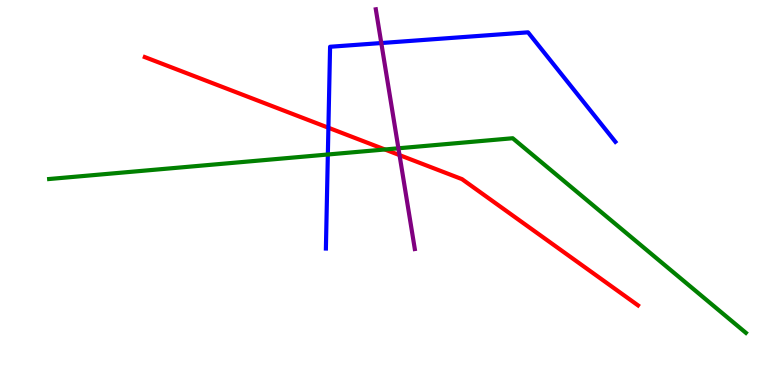[{'lines': ['blue', 'red'], 'intersections': [{'x': 4.24, 'y': 6.68}]}, {'lines': ['green', 'red'], 'intersections': [{'x': 4.97, 'y': 6.12}]}, {'lines': ['purple', 'red'], 'intersections': [{'x': 5.16, 'y': 5.97}]}, {'lines': ['blue', 'green'], 'intersections': [{'x': 4.23, 'y': 5.99}]}, {'lines': ['blue', 'purple'], 'intersections': [{'x': 4.92, 'y': 8.88}]}, {'lines': ['green', 'purple'], 'intersections': [{'x': 5.14, 'y': 6.15}]}]